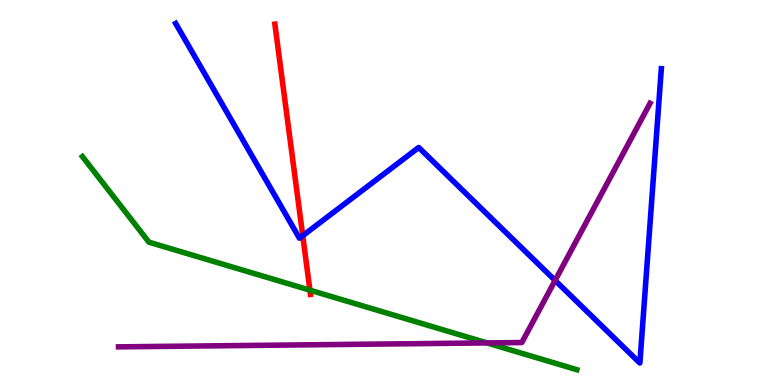[{'lines': ['blue', 'red'], 'intersections': [{'x': 3.91, 'y': 3.88}]}, {'lines': ['green', 'red'], 'intersections': [{'x': 4.0, 'y': 2.46}]}, {'lines': ['purple', 'red'], 'intersections': []}, {'lines': ['blue', 'green'], 'intersections': []}, {'lines': ['blue', 'purple'], 'intersections': [{'x': 7.16, 'y': 2.72}]}, {'lines': ['green', 'purple'], 'intersections': [{'x': 6.28, 'y': 1.09}]}]